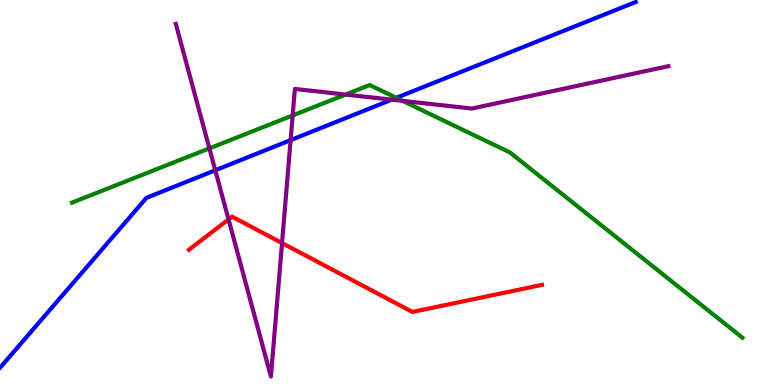[{'lines': ['blue', 'red'], 'intersections': []}, {'lines': ['green', 'red'], 'intersections': []}, {'lines': ['purple', 'red'], 'intersections': [{'x': 2.95, 'y': 4.3}, {'x': 3.64, 'y': 3.69}]}, {'lines': ['blue', 'green'], 'intersections': [{'x': 5.11, 'y': 7.46}]}, {'lines': ['blue', 'purple'], 'intersections': [{'x': 2.78, 'y': 5.58}, {'x': 3.75, 'y': 6.36}, {'x': 5.05, 'y': 7.41}]}, {'lines': ['green', 'purple'], 'intersections': [{'x': 2.7, 'y': 6.15}, {'x': 3.78, 'y': 7.0}, {'x': 4.46, 'y': 7.54}, {'x': 5.2, 'y': 7.38}]}]